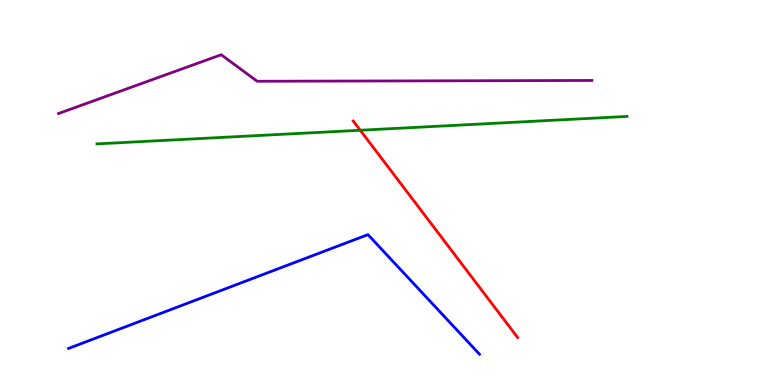[{'lines': ['blue', 'red'], 'intersections': []}, {'lines': ['green', 'red'], 'intersections': [{'x': 4.65, 'y': 6.62}]}, {'lines': ['purple', 'red'], 'intersections': []}, {'lines': ['blue', 'green'], 'intersections': []}, {'lines': ['blue', 'purple'], 'intersections': []}, {'lines': ['green', 'purple'], 'intersections': []}]